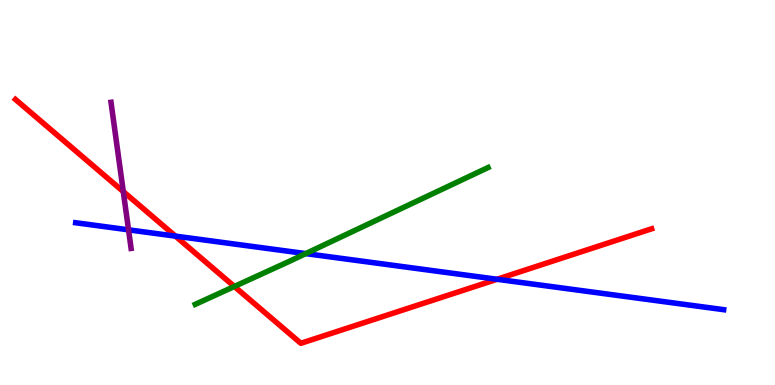[{'lines': ['blue', 'red'], 'intersections': [{'x': 2.26, 'y': 3.87}, {'x': 6.41, 'y': 2.75}]}, {'lines': ['green', 'red'], 'intersections': [{'x': 3.02, 'y': 2.56}]}, {'lines': ['purple', 'red'], 'intersections': [{'x': 1.59, 'y': 5.02}]}, {'lines': ['blue', 'green'], 'intersections': [{'x': 3.94, 'y': 3.41}]}, {'lines': ['blue', 'purple'], 'intersections': [{'x': 1.66, 'y': 4.03}]}, {'lines': ['green', 'purple'], 'intersections': []}]